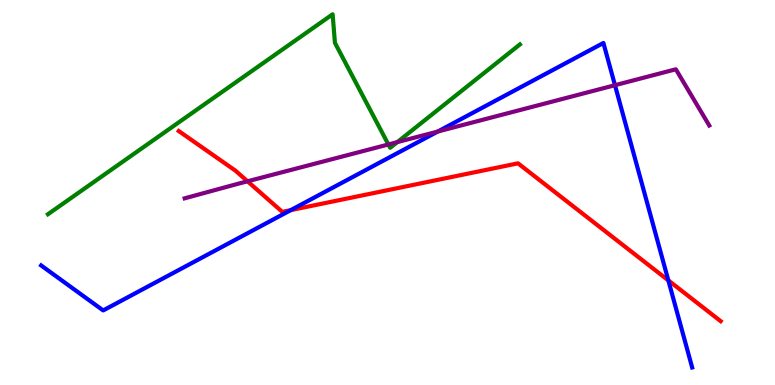[{'lines': ['blue', 'red'], 'intersections': [{'x': 3.75, 'y': 4.54}, {'x': 8.62, 'y': 2.72}]}, {'lines': ['green', 'red'], 'intersections': []}, {'lines': ['purple', 'red'], 'intersections': [{'x': 3.19, 'y': 5.29}]}, {'lines': ['blue', 'green'], 'intersections': []}, {'lines': ['blue', 'purple'], 'intersections': [{'x': 5.65, 'y': 6.58}, {'x': 7.94, 'y': 7.79}]}, {'lines': ['green', 'purple'], 'intersections': [{'x': 5.01, 'y': 6.25}, {'x': 5.13, 'y': 6.31}]}]